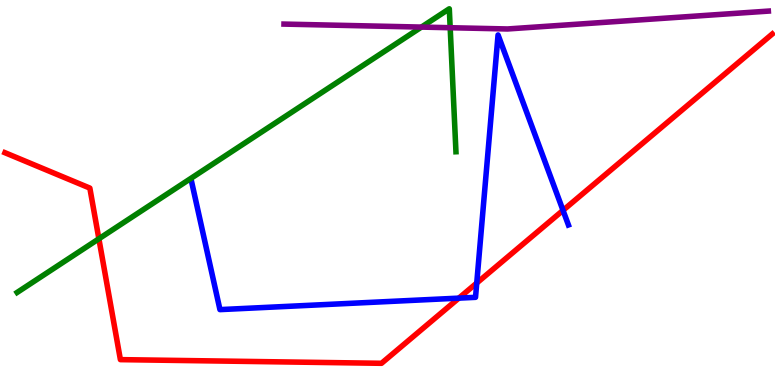[{'lines': ['blue', 'red'], 'intersections': [{'x': 5.92, 'y': 2.26}, {'x': 6.15, 'y': 2.65}, {'x': 7.26, 'y': 4.54}]}, {'lines': ['green', 'red'], 'intersections': [{'x': 1.28, 'y': 3.8}]}, {'lines': ['purple', 'red'], 'intersections': []}, {'lines': ['blue', 'green'], 'intersections': []}, {'lines': ['blue', 'purple'], 'intersections': []}, {'lines': ['green', 'purple'], 'intersections': [{'x': 5.44, 'y': 9.3}, {'x': 5.81, 'y': 9.28}]}]